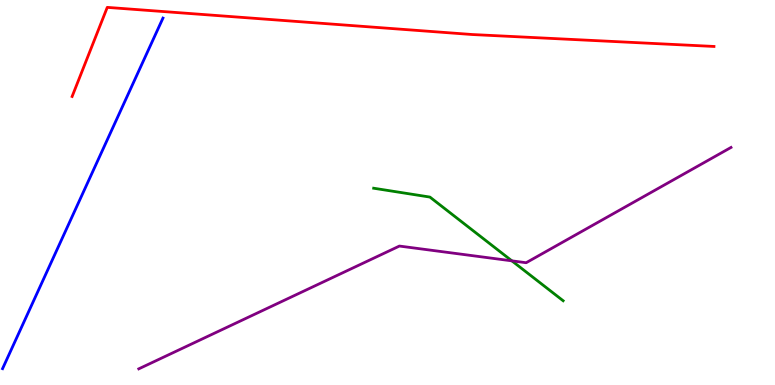[{'lines': ['blue', 'red'], 'intersections': []}, {'lines': ['green', 'red'], 'intersections': []}, {'lines': ['purple', 'red'], 'intersections': []}, {'lines': ['blue', 'green'], 'intersections': []}, {'lines': ['blue', 'purple'], 'intersections': []}, {'lines': ['green', 'purple'], 'intersections': [{'x': 6.6, 'y': 3.22}]}]